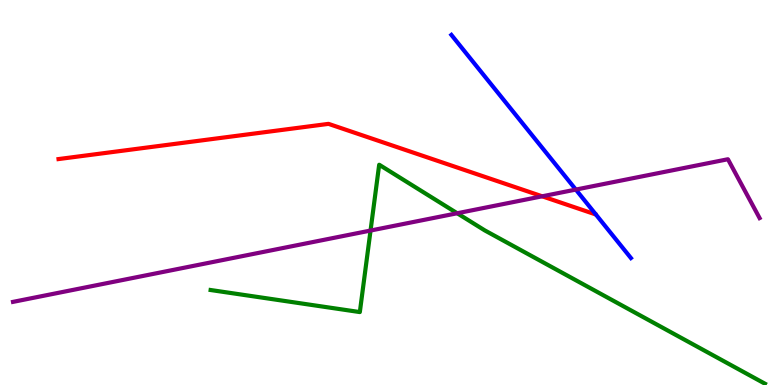[{'lines': ['blue', 'red'], 'intersections': []}, {'lines': ['green', 'red'], 'intersections': []}, {'lines': ['purple', 'red'], 'intersections': [{'x': 7.0, 'y': 4.9}]}, {'lines': ['blue', 'green'], 'intersections': []}, {'lines': ['blue', 'purple'], 'intersections': [{'x': 7.43, 'y': 5.08}]}, {'lines': ['green', 'purple'], 'intersections': [{'x': 4.78, 'y': 4.01}, {'x': 5.9, 'y': 4.46}]}]